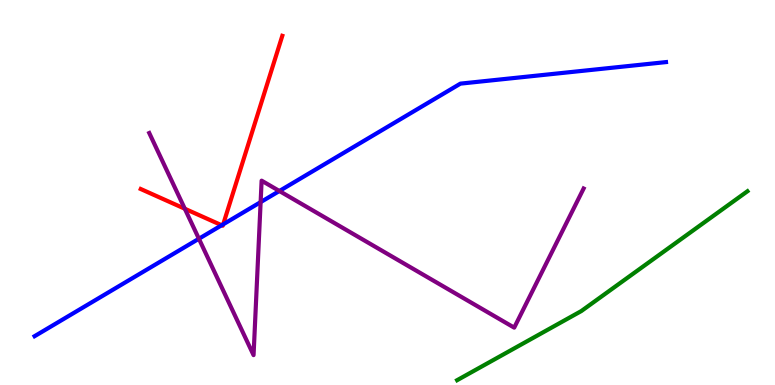[{'lines': ['blue', 'red'], 'intersections': [{'x': 2.86, 'y': 4.15}, {'x': 2.88, 'y': 4.17}]}, {'lines': ['green', 'red'], 'intersections': []}, {'lines': ['purple', 'red'], 'intersections': [{'x': 2.38, 'y': 4.58}]}, {'lines': ['blue', 'green'], 'intersections': []}, {'lines': ['blue', 'purple'], 'intersections': [{'x': 2.57, 'y': 3.8}, {'x': 3.36, 'y': 4.75}, {'x': 3.6, 'y': 5.04}]}, {'lines': ['green', 'purple'], 'intersections': []}]